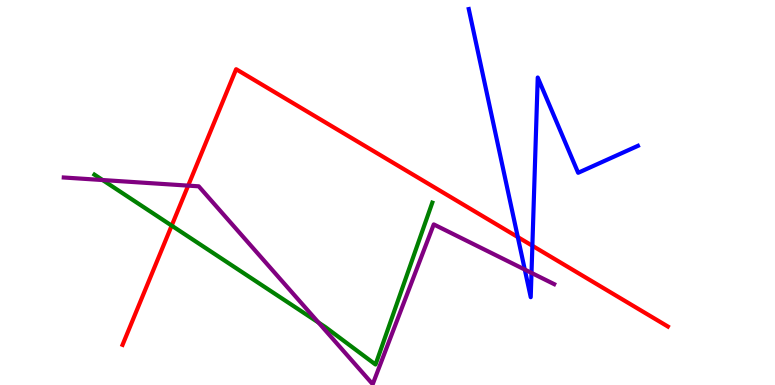[{'lines': ['blue', 'red'], 'intersections': [{'x': 6.68, 'y': 3.84}, {'x': 6.87, 'y': 3.62}]}, {'lines': ['green', 'red'], 'intersections': [{'x': 2.22, 'y': 4.14}]}, {'lines': ['purple', 'red'], 'intersections': [{'x': 2.43, 'y': 5.18}]}, {'lines': ['blue', 'green'], 'intersections': []}, {'lines': ['blue', 'purple'], 'intersections': [{'x': 6.77, 'y': 3.0}, {'x': 6.86, 'y': 2.91}]}, {'lines': ['green', 'purple'], 'intersections': [{'x': 1.32, 'y': 5.32}, {'x': 4.11, 'y': 1.62}]}]